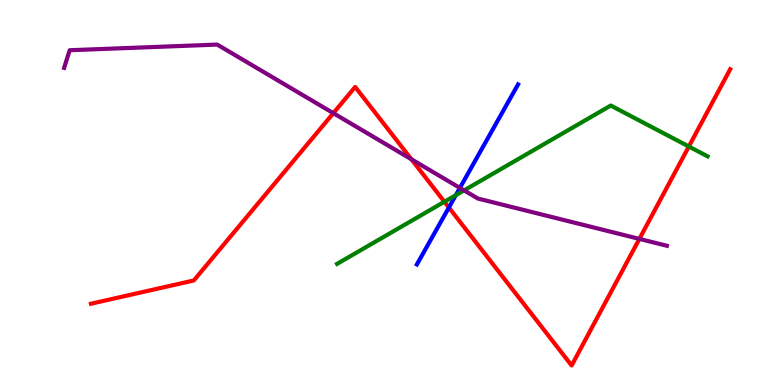[{'lines': ['blue', 'red'], 'intersections': [{'x': 5.79, 'y': 4.61}]}, {'lines': ['green', 'red'], 'intersections': [{'x': 5.73, 'y': 4.76}, {'x': 8.89, 'y': 6.19}]}, {'lines': ['purple', 'red'], 'intersections': [{'x': 4.3, 'y': 7.06}, {'x': 5.31, 'y': 5.86}, {'x': 8.25, 'y': 3.79}]}, {'lines': ['blue', 'green'], 'intersections': [{'x': 5.88, 'y': 4.93}]}, {'lines': ['blue', 'purple'], 'intersections': [{'x': 5.93, 'y': 5.12}]}, {'lines': ['green', 'purple'], 'intersections': [{'x': 5.99, 'y': 5.05}]}]